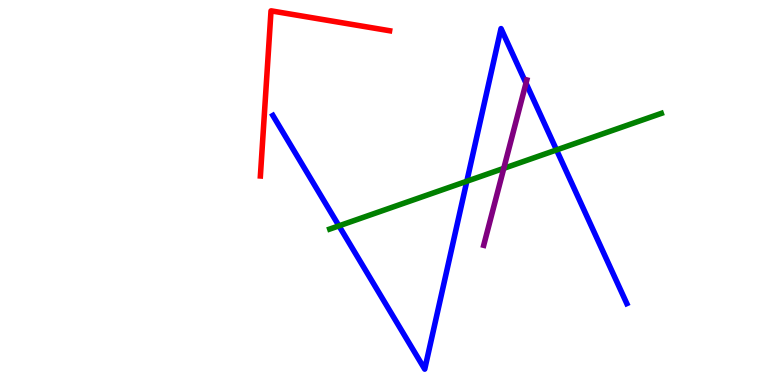[{'lines': ['blue', 'red'], 'intersections': []}, {'lines': ['green', 'red'], 'intersections': []}, {'lines': ['purple', 'red'], 'intersections': []}, {'lines': ['blue', 'green'], 'intersections': [{'x': 4.37, 'y': 4.13}, {'x': 6.02, 'y': 5.29}, {'x': 7.18, 'y': 6.11}]}, {'lines': ['blue', 'purple'], 'intersections': [{'x': 6.79, 'y': 7.84}]}, {'lines': ['green', 'purple'], 'intersections': [{'x': 6.5, 'y': 5.63}]}]